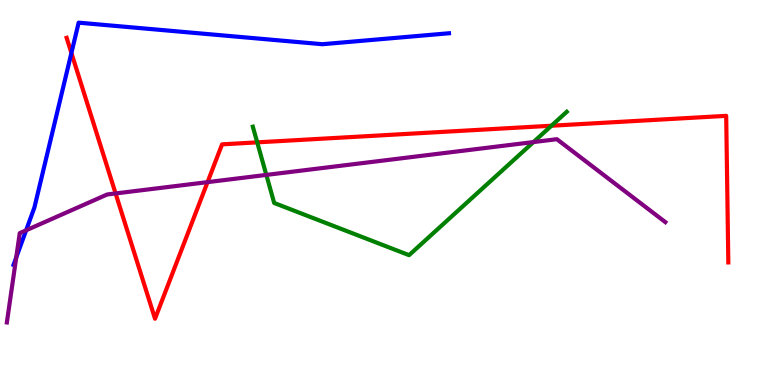[{'lines': ['blue', 'red'], 'intersections': [{'x': 0.921, 'y': 8.62}]}, {'lines': ['green', 'red'], 'intersections': [{'x': 3.32, 'y': 6.3}, {'x': 7.12, 'y': 6.73}]}, {'lines': ['purple', 'red'], 'intersections': [{'x': 1.49, 'y': 4.98}, {'x': 2.68, 'y': 5.27}]}, {'lines': ['blue', 'green'], 'intersections': []}, {'lines': ['blue', 'purple'], 'intersections': [{'x': 0.21, 'y': 3.31}, {'x': 0.337, 'y': 4.02}]}, {'lines': ['green', 'purple'], 'intersections': [{'x': 3.44, 'y': 5.46}, {'x': 6.88, 'y': 6.31}]}]